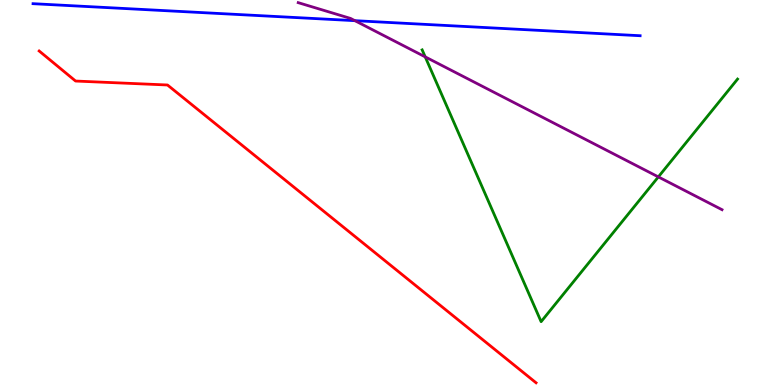[{'lines': ['blue', 'red'], 'intersections': []}, {'lines': ['green', 'red'], 'intersections': []}, {'lines': ['purple', 'red'], 'intersections': []}, {'lines': ['blue', 'green'], 'intersections': []}, {'lines': ['blue', 'purple'], 'intersections': [{'x': 4.58, 'y': 9.46}]}, {'lines': ['green', 'purple'], 'intersections': [{'x': 5.49, 'y': 8.52}, {'x': 8.49, 'y': 5.41}]}]